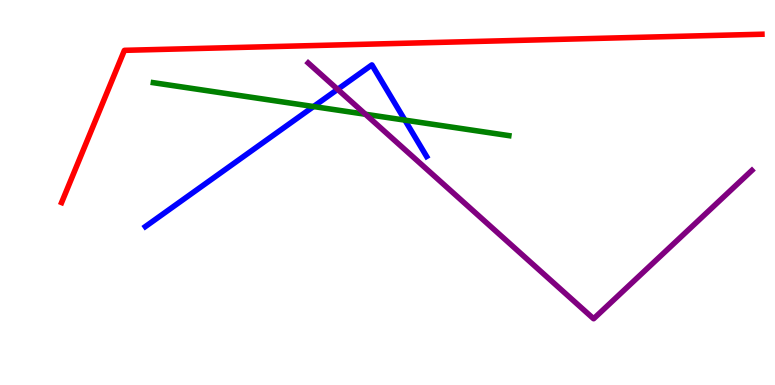[{'lines': ['blue', 'red'], 'intersections': []}, {'lines': ['green', 'red'], 'intersections': []}, {'lines': ['purple', 'red'], 'intersections': []}, {'lines': ['blue', 'green'], 'intersections': [{'x': 4.05, 'y': 7.23}, {'x': 5.22, 'y': 6.88}]}, {'lines': ['blue', 'purple'], 'intersections': [{'x': 4.36, 'y': 7.68}]}, {'lines': ['green', 'purple'], 'intersections': [{'x': 4.72, 'y': 7.03}]}]